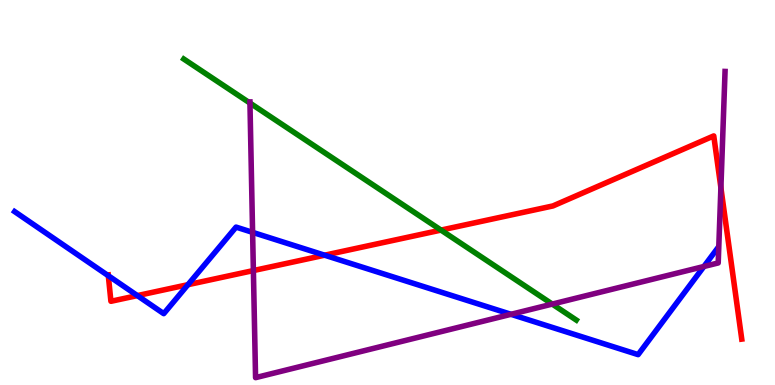[{'lines': ['blue', 'red'], 'intersections': [{'x': 1.4, 'y': 2.84}, {'x': 1.77, 'y': 2.32}, {'x': 2.43, 'y': 2.61}, {'x': 4.19, 'y': 3.37}]}, {'lines': ['green', 'red'], 'intersections': [{'x': 5.69, 'y': 4.02}]}, {'lines': ['purple', 'red'], 'intersections': [{'x': 3.27, 'y': 2.97}, {'x': 9.3, 'y': 5.12}]}, {'lines': ['blue', 'green'], 'intersections': []}, {'lines': ['blue', 'purple'], 'intersections': [{'x': 3.26, 'y': 3.96}, {'x': 6.59, 'y': 1.84}, {'x': 9.08, 'y': 3.08}]}, {'lines': ['green', 'purple'], 'intersections': [{'x': 3.23, 'y': 7.32}, {'x': 7.13, 'y': 2.1}]}]